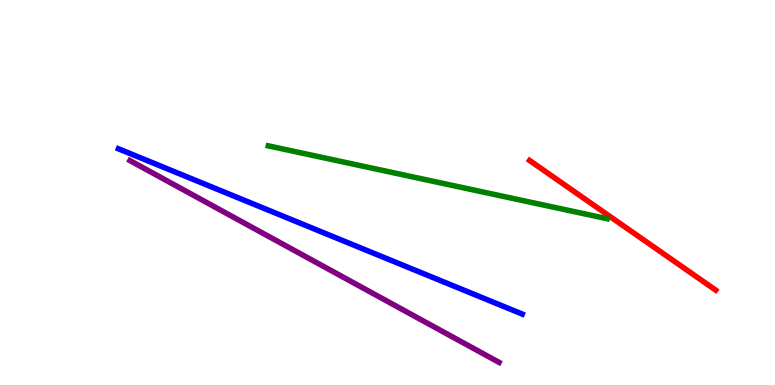[{'lines': ['blue', 'red'], 'intersections': []}, {'lines': ['green', 'red'], 'intersections': []}, {'lines': ['purple', 'red'], 'intersections': []}, {'lines': ['blue', 'green'], 'intersections': []}, {'lines': ['blue', 'purple'], 'intersections': []}, {'lines': ['green', 'purple'], 'intersections': []}]